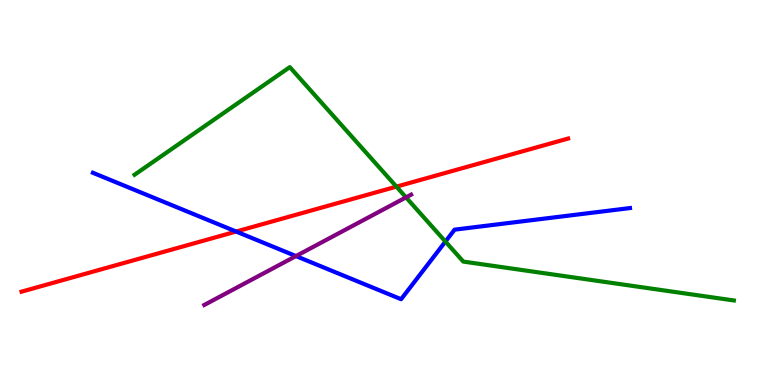[{'lines': ['blue', 'red'], 'intersections': [{'x': 3.05, 'y': 3.99}]}, {'lines': ['green', 'red'], 'intersections': [{'x': 5.12, 'y': 5.15}]}, {'lines': ['purple', 'red'], 'intersections': []}, {'lines': ['blue', 'green'], 'intersections': [{'x': 5.75, 'y': 3.73}]}, {'lines': ['blue', 'purple'], 'intersections': [{'x': 3.82, 'y': 3.35}]}, {'lines': ['green', 'purple'], 'intersections': [{'x': 5.24, 'y': 4.87}]}]